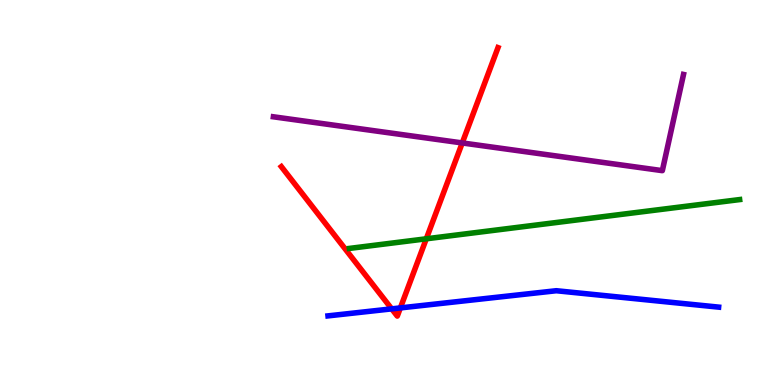[{'lines': ['blue', 'red'], 'intersections': [{'x': 5.05, 'y': 1.98}, {'x': 5.17, 'y': 2.0}]}, {'lines': ['green', 'red'], 'intersections': [{'x': 5.5, 'y': 3.8}]}, {'lines': ['purple', 'red'], 'intersections': [{'x': 5.96, 'y': 6.29}]}, {'lines': ['blue', 'green'], 'intersections': []}, {'lines': ['blue', 'purple'], 'intersections': []}, {'lines': ['green', 'purple'], 'intersections': []}]